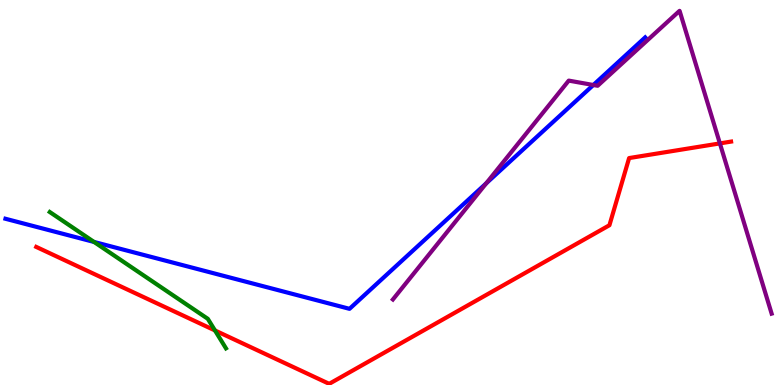[{'lines': ['blue', 'red'], 'intersections': []}, {'lines': ['green', 'red'], 'intersections': [{'x': 2.77, 'y': 1.42}]}, {'lines': ['purple', 'red'], 'intersections': [{'x': 9.29, 'y': 6.28}]}, {'lines': ['blue', 'green'], 'intersections': [{'x': 1.21, 'y': 3.72}]}, {'lines': ['blue', 'purple'], 'intersections': [{'x': 6.27, 'y': 5.24}, {'x': 7.66, 'y': 7.79}]}, {'lines': ['green', 'purple'], 'intersections': []}]